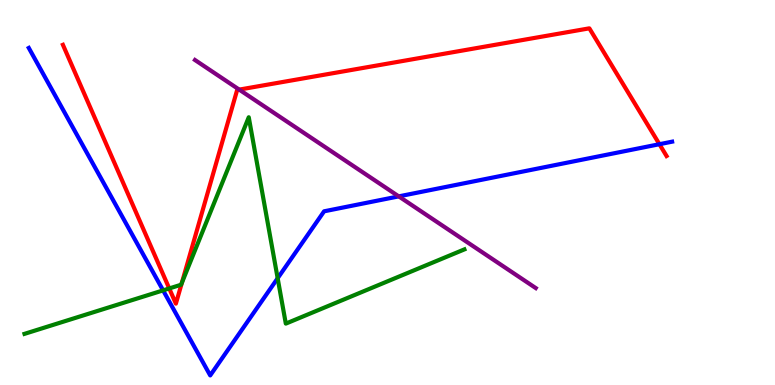[{'lines': ['blue', 'red'], 'intersections': [{'x': 8.51, 'y': 6.25}]}, {'lines': ['green', 'red'], 'intersections': [{'x': 2.18, 'y': 2.51}, {'x': 2.35, 'y': 2.65}]}, {'lines': ['purple', 'red'], 'intersections': [{'x': 3.09, 'y': 7.67}]}, {'lines': ['blue', 'green'], 'intersections': [{'x': 2.1, 'y': 2.46}, {'x': 3.58, 'y': 2.77}]}, {'lines': ['blue', 'purple'], 'intersections': [{'x': 5.15, 'y': 4.9}]}, {'lines': ['green', 'purple'], 'intersections': []}]